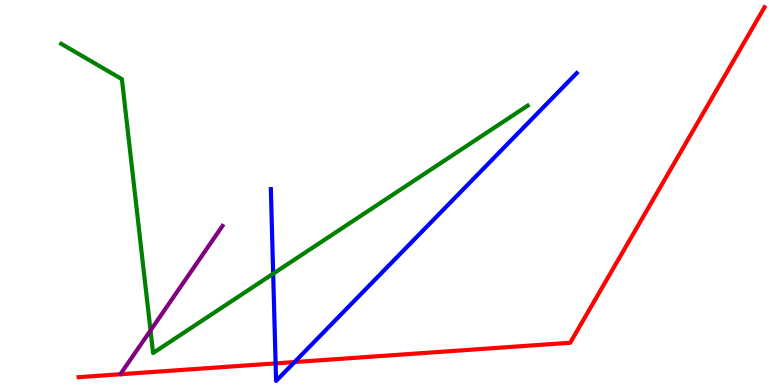[{'lines': ['blue', 'red'], 'intersections': [{'x': 3.56, 'y': 0.561}, {'x': 3.8, 'y': 0.596}]}, {'lines': ['green', 'red'], 'intersections': []}, {'lines': ['purple', 'red'], 'intersections': []}, {'lines': ['blue', 'green'], 'intersections': [{'x': 3.52, 'y': 2.89}]}, {'lines': ['blue', 'purple'], 'intersections': []}, {'lines': ['green', 'purple'], 'intersections': [{'x': 1.94, 'y': 1.42}]}]